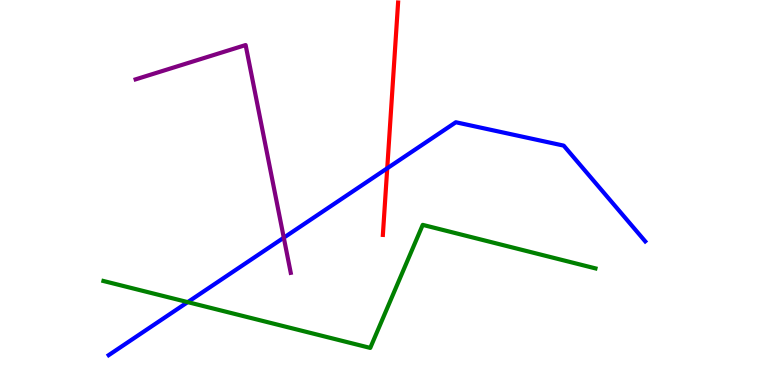[{'lines': ['blue', 'red'], 'intersections': [{'x': 5.0, 'y': 5.63}]}, {'lines': ['green', 'red'], 'intersections': []}, {'lines': ['purple', 'red'], 'intersections': []}, {'lines': ['blue', 'green'], 'intersections': [{'x': 2.42, 'y': 2.15}]}, {'lines': ['blue', 'purple'], 'intersections': [{'x': 3.66, 'y': 3.83}]}, {'lines': ['green', 'purple'], 'intersections': []}]